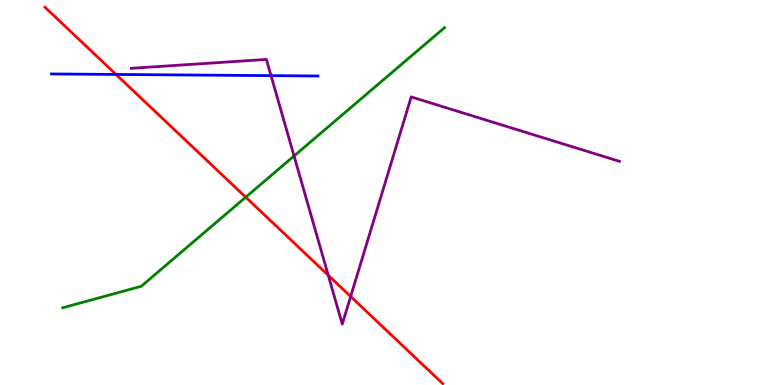[{'lines': ['blue', 'red'], 'intersections': [{'x': 1.5, 'y': 8.07}]}, {'lines': ['green', 'red'], 'intersections': [{'x': 3.17, 'y': 4.88}]}, {'lines': ['purple', 'red'], 'intersections': [{'x': 4.24, 'y': 2.85}, {'x': 4.52, 'y': 2.3}]}, {'lines': ['blue', 'green'], 'intersections': []}, {'lines': ['blue', 'purple'], 'intersections': [{'x': 3.5, 'y': 8.04}]}, {'lines': ['green', 'purple'], 'intersections': [{'x': 3.79, 'y': 5.95}]}]